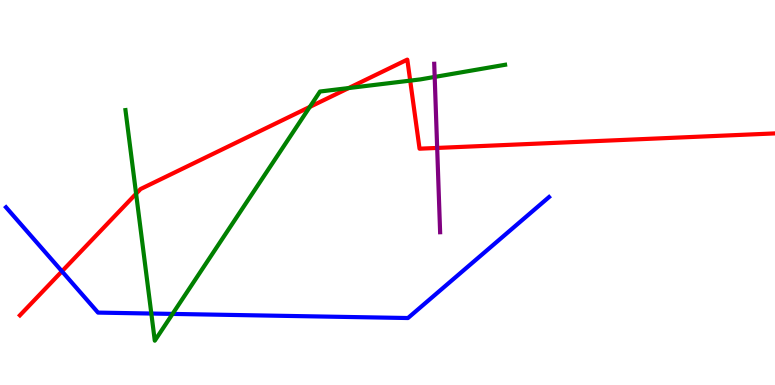[{'lines': ['blue', 'red'], 'intersections': [{'x': 0.799, 'y': 2.95}]}, {'lines': ['green', 'red'], 'intersections': [{'x': 1.76, 'y': 4.97}, {'x': 4.0, 'y': 7.22}, {'x': 4.5, 'y': 7.71}, {'x': 5.29, 'y': 7.91}]}, {'lines': ['purple', 'red'], 'intersections': [{'x': 5.64, 'y': 6.16}]}, {'lines': ['blue', 'green'], 'intersections': [{'x': 1.95, 'y': 1.86}, {'x': 2.23, 'y': 1.85}]}, {'lines': ['blue', 'purple'], 'intersections': []}, {'lines': ['green', 'purple'], 'intersections': [{'x': 5.61, 'y': 8.0}]}]